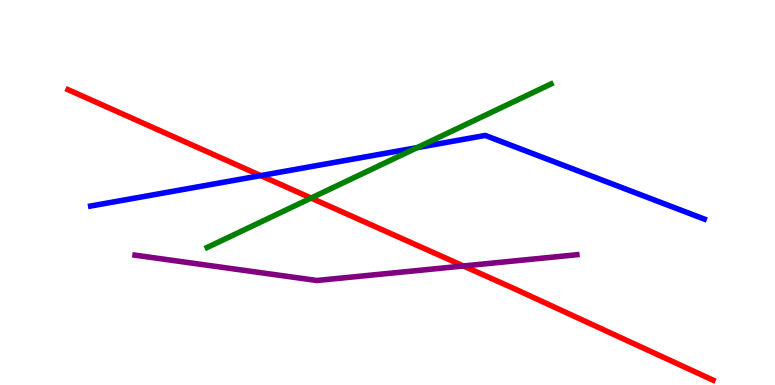[{'lines': ['blue', 'red'], 'intersections': [{'x': 3.36, 'y': 5.44}]}, {'lines': ['green', 'red'], 'intersections': [{'x': 4.01, 'y': 4.86}]}, {'lines': ['purple', 'red'], 'intersections': [{'x': 5.98, 'y': 3.09}]}, {'lines': ['blue', 'green'], 'intersections': [{'x': 5.38, 'y': 6.17}]}, {'lines': ['blue', 'purple'], 'intersections': []}, {'lines': ['green', 'purple'], 'intersections': []}]